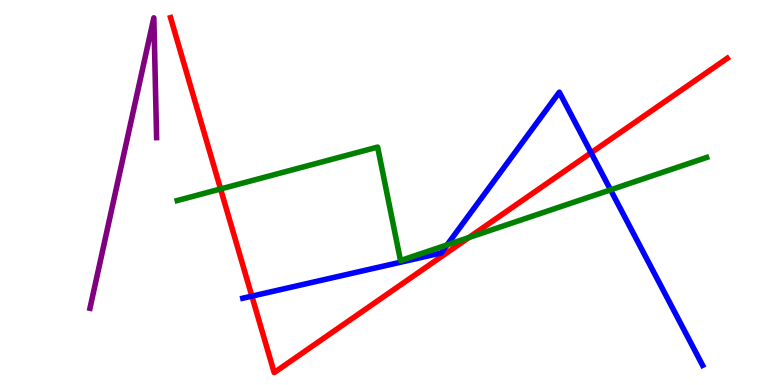[{'lines': ['blue', 'red'], 'intersections': [{'x': 3.25, 'y': 2.31}, {'x': 7.63, 'y': 6.03}]}, {'lines': ['green', 'red'], 'intersections': [{'x': 2.85, 'y': 5.09}, {'x': 6.05, 'y': 3.83}]}, {'lines': ['purple', 'red'], 'intersections': []}, {'lines': ['blue', 'green'], 'intersections': [{'x': 5.77, 'y': 3.64}, {'x': 7.88, 'y': 5.07}]}, {'lines': ['blue', 'purple'], 'intersections': []}, {'lines': ['green', 'purple'], 'intersections': []}]